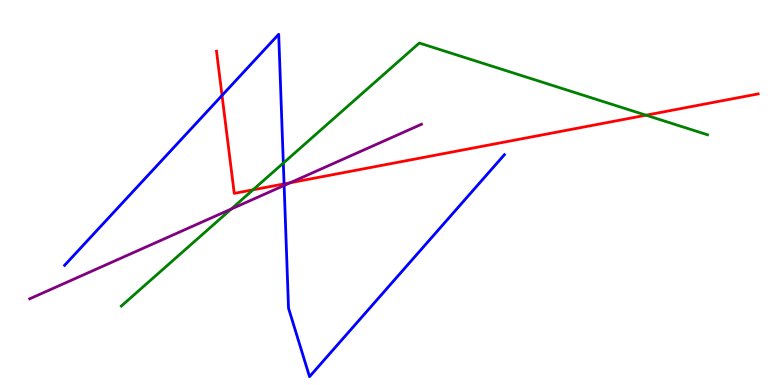[{'lines': ['blue', 'red'], 'intersections': [{'x': 2.86, 'y': 7.52}, {'x': 3.67, 'y': 5.22}]}, {'lines': ['green', 'red'], 'intersections': [{'x': 3.26, 'y': 5.07}, {'x': 8.34, 'y': 7.01}]}, {'lines': ['purple', 'red'], 'intersections': [{'x': 3.74, 'y': 5.25}]}, {'lines': ['blue', 'green'], 'intersections': [{'x': 3.66, 'y': 5.76}]}, {'lines': ['blue', 'purple'], 'intersections': [{'x': 3.67, 'y': 5.18}]}, {'lines': ['green', 'purple'], 'intersections': [{'x': 2.98, 'y': 4.57}]}]